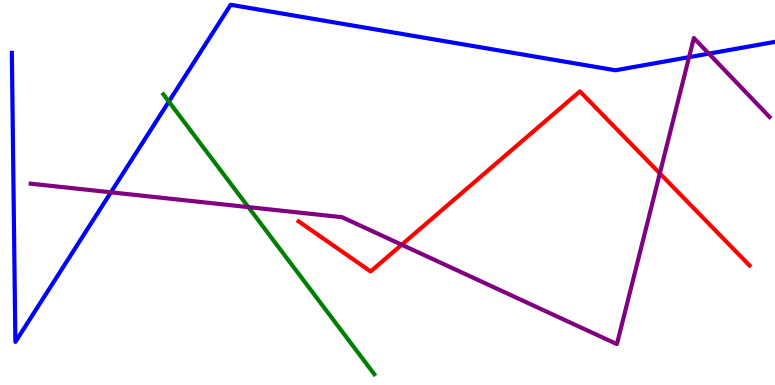[{'lines': ['blue', 'red'], 'intersections': []}, {'lines': ['green', 'red'], 'intersections': []}, {'lines': ['purple', 'red'], 'intersections': [{'x': 5.18, 'y': 3.64}, {'x': 8.51, 'y': 5.5}]}, {'lines': ['blue', 'green'], 'intersections': [{'x': 2.18, 'y': 7.36}]}, {'lines': ['blue', 'purple'], 'intersections': [{'x': 1.43, 'y': 5.0}, {'x': 8.89, 'y': 8.52}, {'x': 9.15, 'y': 8.61}]}, {'lines': ['green', 'purple'], 'intersections': [{'x': 3.2, 'y': 4.62}]}]